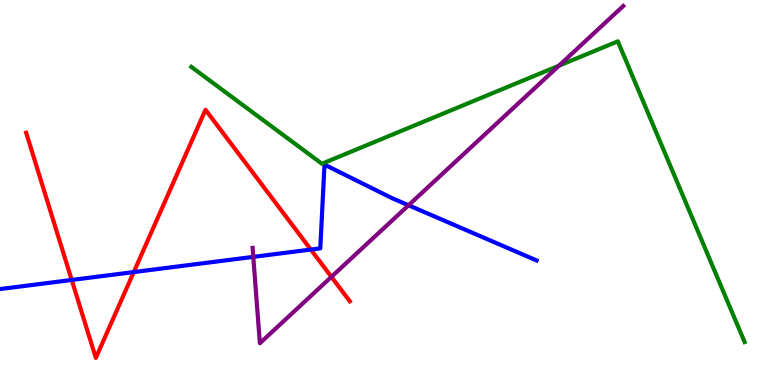[{'lines': ['blue', 'red'], 'intersections': [{'x': 0.925, 'y': 2.73}, {'x': 1.73, 'y': 2.93}, {'x': 4.01, 'y': 3.52}]}, {'lines': ['green', 'red'], 'intersections': []}, {'lines': ['purple', 'red'], 'intersections': [{'x': 4.28, 'y': 2.81}]}, {'lines': ['blue', 'green'], 'intersections': []}, {'lines': ['blue', 'purple'], 'intersections': [{'x': 3.27, 'y': 3.33}, {'x': 5.27, 'y': 4.67}]}, {'lines': ['green', 'purple'], 'intersections': [{'x': 7.21, 'y': 8.29}]}]